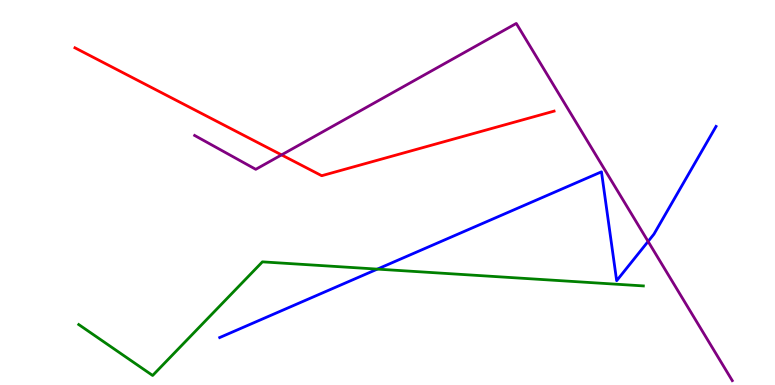[{'lines': ['blue', 'red'], 'intersections': []}, {'lines': ['green', 'red'], 'intersections': []}, {'lines': ['purple', 'red'], 'intersections': [{'x': 3.63, 'y': 5.98}]}, {'lines': ['blue', 'green'], 'intersections': [{'x': 4.87, 'y': 3.01}]}, {'lines': ['blue', 'purple'], 'intersections': [{'x': 8.36, 'y': 3.73}]}, {'lines': ['green', 'purple'], 'intersections': []}]